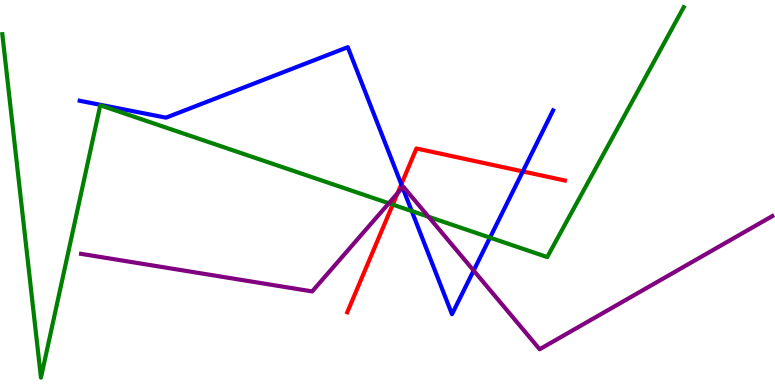[{'lines': ['blue', 'red'], 'intersections': [{'x': 5.18, 'y': 5.21}, {'x': 6.75, 'y': 5.55}]}, {'lines': ['green', 'red'], 'intersections': [{'x': 5.07, 'y': 4.69}]}, {'lines': ['purple', 'red'], 'intersections': [{'x': 5.13, 'y': 4.98}]}, {'lines': ['blue', 'green'], 'intersections': [{'x': 5.31, 'y': 4.52}, {'x': 6.32, 'y': 3.83}]}, {'lines': ['blue', 'purple'], 'intersections': [{'x': 5.19, 'y': 5.13}, {'x': 6.11, 'y': 2.97}]}, {'lines': ['green', 'purple'], 'intersections': [{'x': 5.02, 'y': 4.72}, {'x': 5.53, 'y': 4.37}]}]